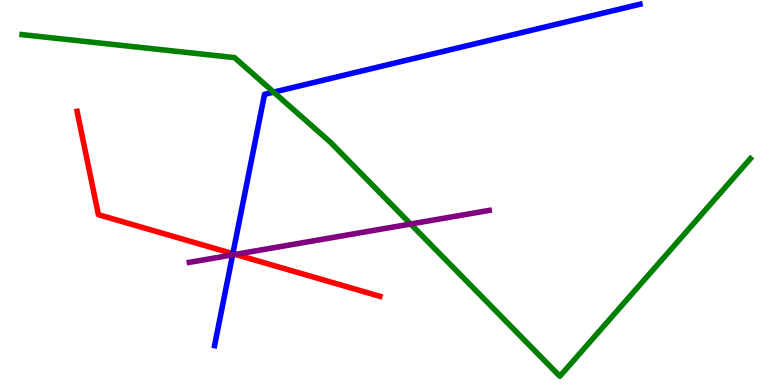[{'lines': ['blue', 'red'], 'intersections': [{'x': 3.0, 'y': 3.41}]}, {'lines': ['green', 'red'], 'intersections': []}, {'lines': ['purple', 'red'], 'intersections': [{'x': 3.04, 'y': 3.39}]}, {'lines': ['blue', 'green'], 'intersections': [{'x': 3.53, 'y': 7.61}]}, {'lines': ['blue', 'purple'], 'intersections': [{'x': 3.0, 'y': 3.38}]}, {'lines': ['green', 'purple'], 'intersections': [{'x': 5.3, 'y': 4.18}]}]